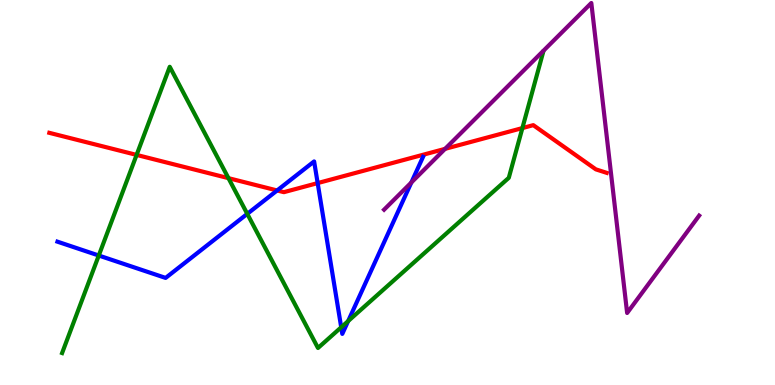[{'lines': ['blue', 'red'], 'intersections': [{'x': 3.58, 'y': 5.05}, {'x': 4.1, 'y': 5.24}]}, {'lines': ['green', 'red'], 'intersections': [{'x': 1.76, 'y': 5.98}, {'x': 2.95, 'y': 5.37}, {'x': 6.74, 'y': 6.67}]}, {'lines': ['purple', 'red'], 'intersections': [{'x': 5.74, 'y': 6.13}]}, {'lines': ['blue', 'green'], 'intersections': [{'x': 1.27, 'y': 3.36}, {'x': 3.19, 'y': 4.45}, {'x': 4.4, 'y': 1.5}, {'x': 4.49, 'y': 1.66}]}, {'lines': ['blue', 'purple'], 'intersections': [{'x': 5.31, 'y': 5.26}]}, {'lines': ['green', 'purple'], 'intersections': []}]